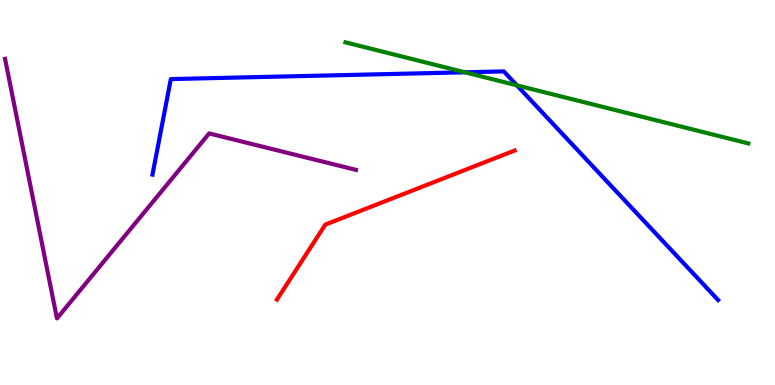[{'lines': ['blue', 'red'], 'intersections': []}, {'lines': ['green', 'red'], 'intersections': []}, {'lines': ['purple', 'red'], 'intersections': []}, {'lines': ['blue', 'green'], 'intersections': [{'x': 6.0, 'y': 8.12}, {'x': 6.67, 'y': 7.78}]}, {'lines': ['blue', 'purple'], 'intersections': []}, {'lines': ['green', 'purple'], 'intersections': []}]